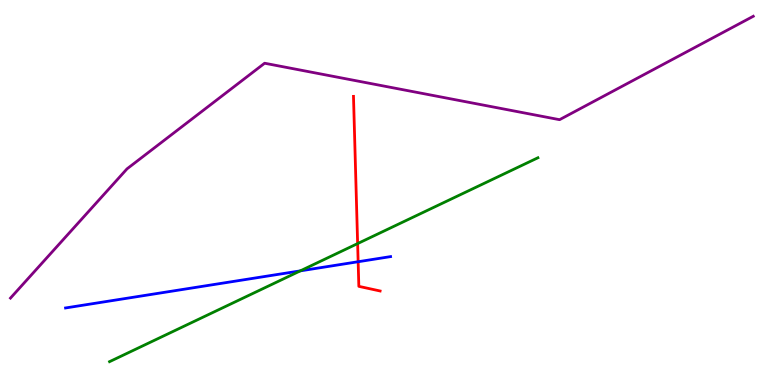[{'lines': ['blue', 'red'], 'intersections': [{'x': 4.62, 'y': 3.2}]}, {'lines': ['green', 'red'], 'intersections': [{'x': 4.61, 'y': 3.67}]}, {'lines': ['purple', 'red'], 'intersections': []}, {'lines': ['blue', 'green'], 'intersections': [{'x': 3.87, 'y': 2.96}]}, {'lines': ['blue', 'purple'], 'intersections': []}, {'lines': ['green', 'purple'], 'intersections': []}]